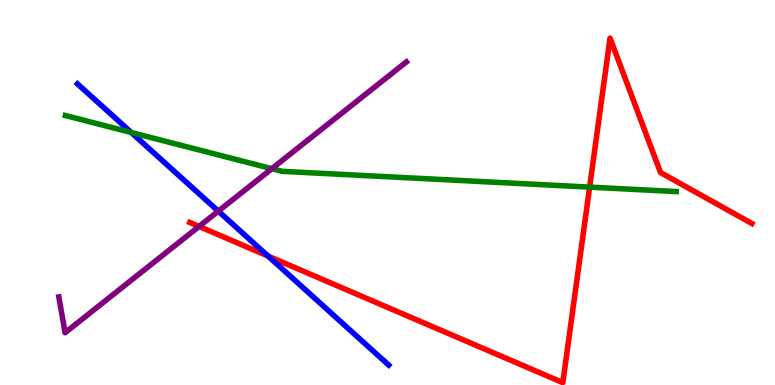[{'lines': ['blue', 'red'], 'intersections': [{'x': 3.46, 'y': 3.35}]}, {'lines': ['green', 'red'], 'intersections': [{'x': 7.61, 'y': 5.14}]}, {'lines': ['purple', 'red'], 'intersections': [{'x': 2.57, 'y': 4.12}]}, {'lines': ['blue', 'green'], 'intersections': [{'x': 1.69, 'y': 6.56}]}, {'lines': ['blue', 'purple'], 'intersections': [{'x': 2.82, 'y': 4.52}]}, {'lines': ['green', 'purple'], 'intersections': [{'x': 3.51, 'y': 5.62}]}]